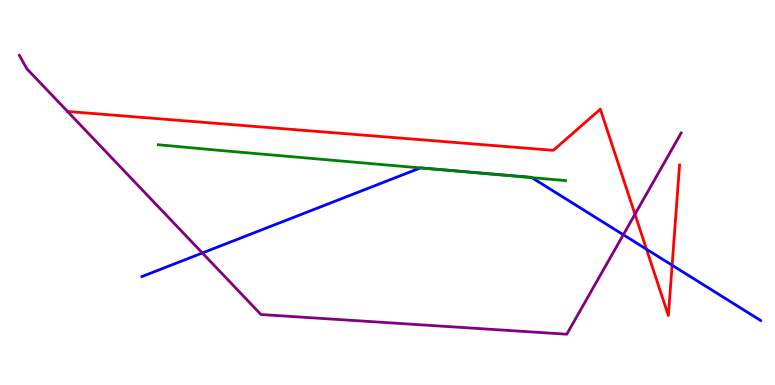[{'lines': ['blue', 'red'], 'intersections': [{'x': 8.34, 'y': 3.53}, {'x': 8.67, 'y': 3.11}]}, {'lines': ['green', 'red'], 'intersections': []}, {'lines': ['purple', 'red'], 'intersections': [{'x': 0.871, 'y': 7.1}, {'x': 8.19, 'y': 4.43}]}, {'lines': ['blue', 'green'], 'intersections': [{'x': 5.42, 'y': 5.64}, {'x': 6.86, 'y': 5.39}]}, {'lines': ['blue', 'purple'], 'intersections': [{'x': 2.61, 'y': 3.43}, {'x': 8.04, 'y': 3.9}]}, {'lines': ['green', 'purple'], 'intersections': []}]